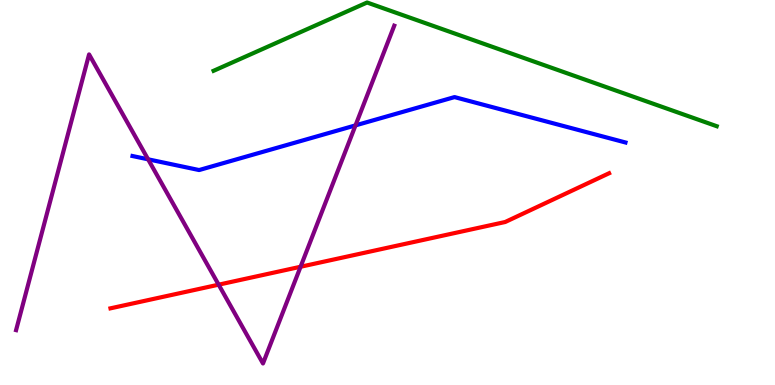[{'lines': ['blue', 'red'], 'intersections': []}, {'lines': ['green', 'red'], 'intersections': []}, {'lines': ['purple', 'red'], 'intersections': [{'x': 2.82, 'y': 2.61}, {'x': 3.88, 'y': 3.07}]}, {'lines': ['blue', 'green'], 'intersections': []}, {'lines': ['blue', 'purple'], 'intersections': [{'x': 1.91, 'y': 5.86}, {'x': 4.59, 'y': 6.74}]}, {'lines': ['green', 'purple'], 'intersections': []}]